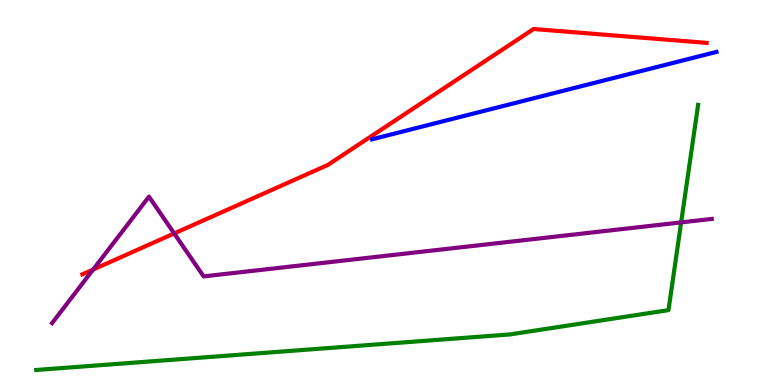[{'lines': ['blue', 'red'], 'intersections': []}, {'lines': ['green', 'red'], 'intersections': []}, {'lines': ['purple', 'red'], 'intersections': [{'x': 1.2, 'y': 3.0}, {'x': 2.25, 'y': 3.94}]}, {'lines': ['blue', 'green'], 'intersections': []}, {'lines': ['blue', 'purple'], 'intersections': []}, {'lines': ['green', 'purple'], 'intersections': [{'x': 8.79, 'y': 4.22}]}]